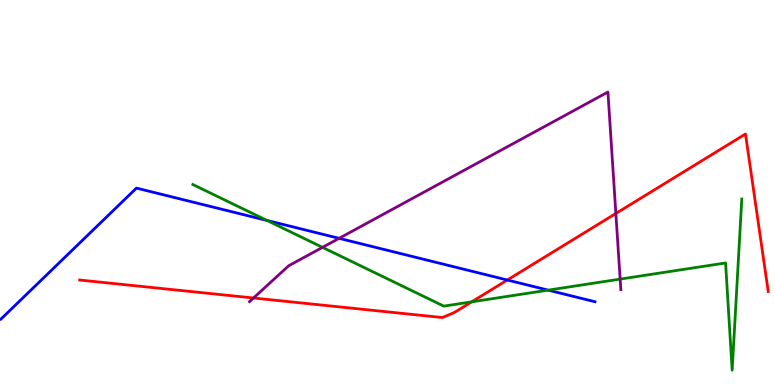[{'lines': ['blue', 'red'], 'intersections': [{'x': 6.55, 'y': 2.73}]}, {'lines': ['green', 'red'], 'intersections': [{'x': 6.09, 'y': 2.16}]}, {'lines': ['purple', 'red'], 'intersections': [{'x': 3.27, 'y': 2.26}, {'x': 7.95, 'y': 4.46}]}, {'lines': ['blue', 'green'], 'intersections': [{'x': 3.45, 'y': 4.27}, {'x': 7.07, 'y': 2.46}]}, {'lines': ['blue', 'purple'], 'intersections': [{'x': 4.38, 'y': 3.81}]}, {'lines': ['green', 'purple'], 'intersections': [{'x': 4.16, 'y': 3.58}, {'x': 8.0, 'y': 2.75}]}]